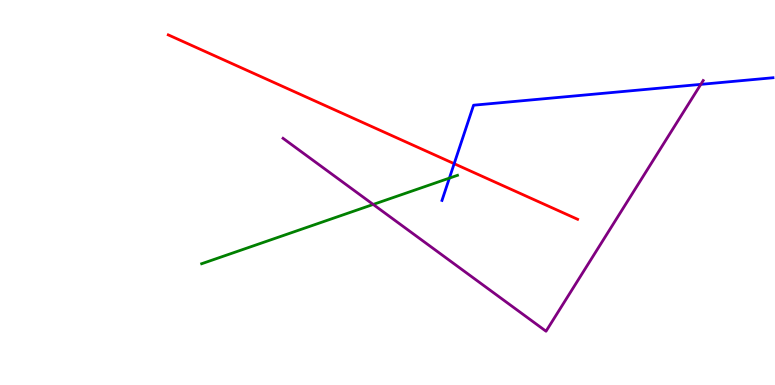[{'lines': ['blue', 'red'], 'intersections': [{'x': 5.86, 'y': 5.75}]}, {'lines': ['green', 'red'], 'intersections': []}, {'lines': ['purple', 'red'], 'intersections': []}, {'lines': ['blue', 'green'], 'intersections': [{'x': 5.8, 'y': 5.37}]}, {'lines': ['blue', 'purple'], 'intersections': [{'x': 9.04, 'y': 7.81}]}, {'lines': ['green', 'purple'], 'intersections': [{'x': 4.82, 'y': 4.69}]}]